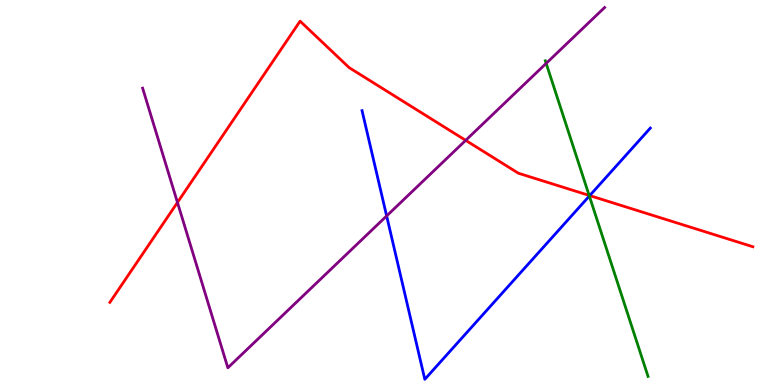[{'lines': ['blue', 'red'], 'intersections': [{'x': 7.61, 'y': 4.92}]}, {'lines': ['green', 'red'], 'intersections': [{'x': 7.6, 'y': 4.92}]}, {'lines': ['purple', 'red'], 'intersections': [{'x': 2.29, 'y': 4.74}, {'x': 6.01, 'y': 6.35}]}, {'lines': ['blue', 'green'], 'intersections': [{'x': 7.6, 'y': 4.91}]}, {'lines': ['blue', 'purple'], 'intersections': [{'x': 4.99, 'y': 4.39}]}, {'lines': ['green', 'purple'], 'intersections': [{'x': 7.05, 'y': 8.35}]}]